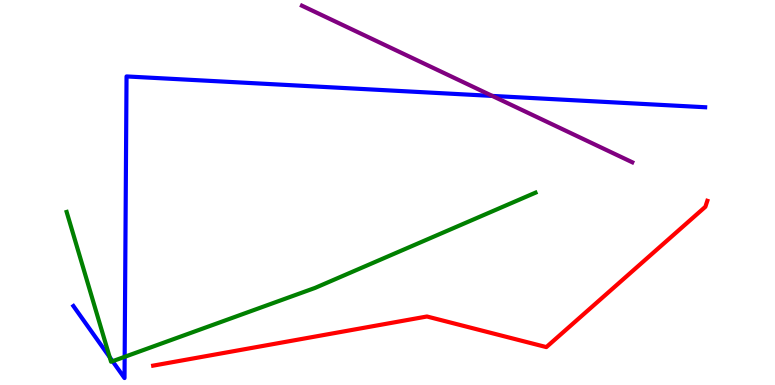[{'lines': ['blue', 'red'], 'intersections': []}, {'lines': ['green', 'red'], 'intersections': []}, {'lines': ['purple', 'red'], 'intersections': []}, {'lines': ['blue', 'green'], 'intersections': [{'x': 1.42, 'y': 0.722}, {'x': 1.45, 'y': 0.618}, {'x': 1.61, 'y': 0.732}]}, {'lines': ['blue', 'purple'], 'intersections': [{'x': 6.35, 'y': 7.51}]}, {'lines': ['green', 'purple'], 'intersections': []}]